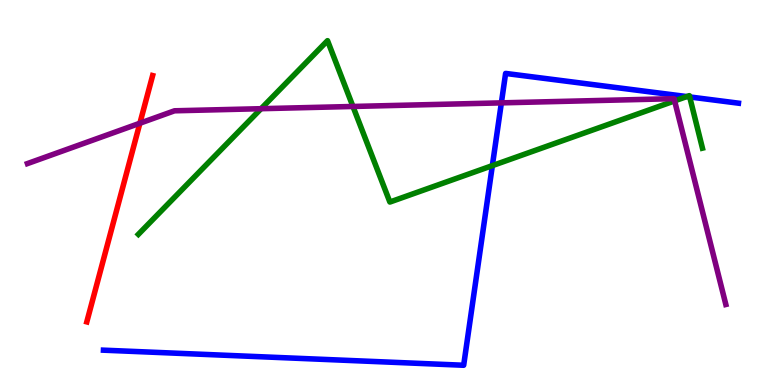[{'lines': ['blue', 'red'], 'intersections': []}, {'lines': ['green', 'red'], 'intersections': []}, {'lines': ['purple', 'red'], 'intersections': [{'x': 1.81, 'y': 6.8}]}, {'lines': ['blue', 'green'], 'intersections': [{'x': 6.35, 'y': 5.7}, {'x': 8.86, 'y': 7.49}, {'x': 8.9, 'y': 7.48}]}, {'lines': ['blue', 'purple'], 'intersections': [{'x': 6.47, 'y': 7.33}]}, {'lines': ['green', 'purple'], 'intersections': [{'x': 3.37, 'y': 7.18}, {'x': 4.55, 'y': 7.23}, {'x': 8.7, 'y': 7.38}]}]